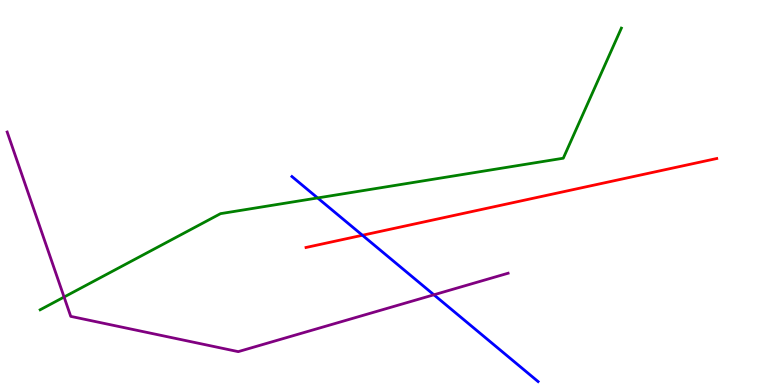[{'lines': ['blue', 'red'], 'intersections': [{'x': 4.68, 'y': 3.89}]}, {'lines': ['green', 'red'], 'intersections': []}, {'lines': ['purple', 'red'], 'intersections': []}, {'lines': ['blue', 'green'], 'intersections': [{'x': 4.1, 'y': 4.86}]}, {'lines': ['blue', 'purple'], 'intersections': [{'x': 5.6, 'y': 2.34}]}, {'lines': ['green', 'purple'], 'intersections': [{'x': 0.827, 'y': 2.28}]}]